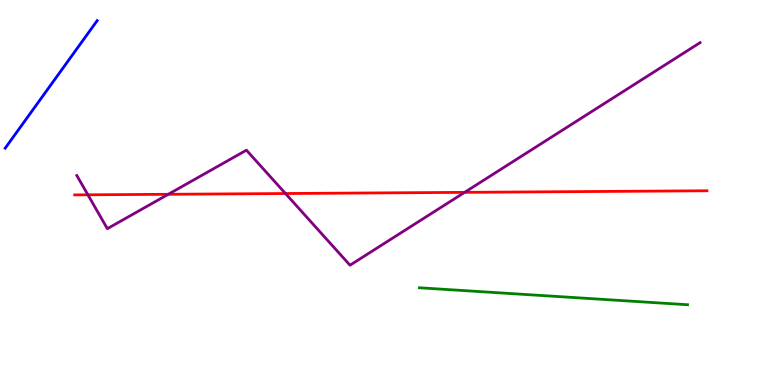[{'lines': ['blue', 'red'], 'intersections': []}, {'lines': ['green', 'red'], 'intersections': []}, {'lines': ['purple', 'red'], 'intersections': [{'x': 1.13, 'y': 4.94}, {'x': 2.17, 'y': 4.95}, {'x': 3.68, 'y': 4.97}, {'x': 6.0, 'y': 5.0}]}, {'lines': ['blue', 'green'], 'intersections': []}, {'lines': ['blue', 'purple'], 'intersections': []}, {'lines': ['green', 'purple'], 'intersections': []}]